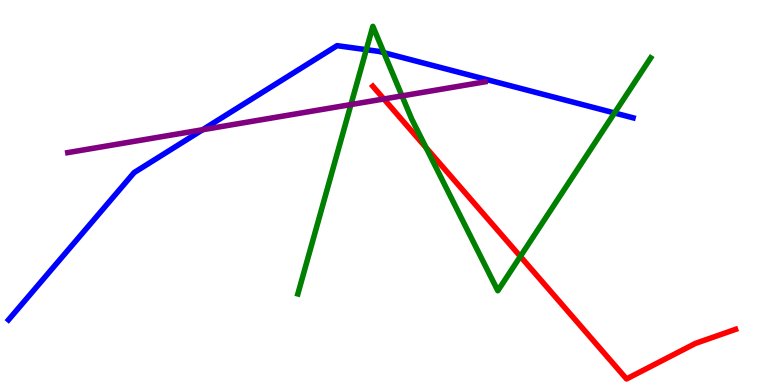[{'lines': ['blue', 'red'], 'intersections': []}, {'lines': ['green', 'red'], 'intersections': [{'x': 5.5, 'y': 6.16}, {'x': 6.71, 'y': 3.34}]}, {'lines': ['purple', 'red'], 'intersections': [{'x': 4.95, 'y': 7.43}]}, {'lines': ['blue', 'green'], 'intersections': [{'x': 4.73, 'y': 8.71}, {'x': 4.95, 'y': 8.63}, {'x': 7.93, 'y': 7.07}]}, {'lines': ['blue', 'purple'], 'intersections': [{'x': 2.61, 'y': 6.63}]}, {'lines': ['green', 'purple'], 'intersections': [{'x': 4.53, 'y': 7.28}, {'x': 5.19, 'y': 7.51}]}]